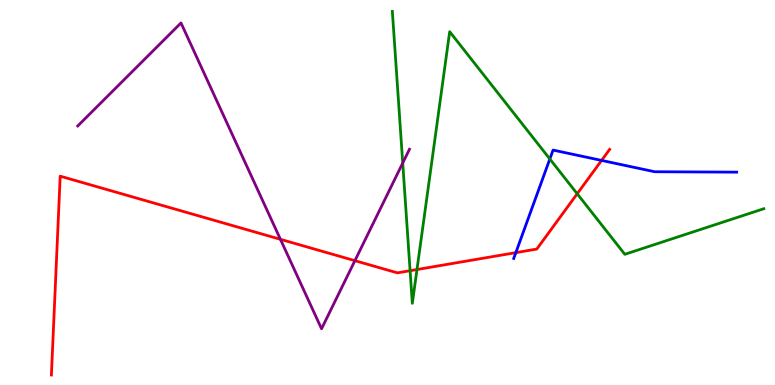[{'lines': ['blue', 'red'], 'intersections': [{'x': 6.66, 'y': 3.44}, {'x': 7.76, 'y': 5.83}]}, {'lines': ['green', 'red'], 'intersections': [{'x': 5.29, 'y': 2.97}, {'x': 5.38, 'y': 3.0}, {'x': 7.45, 'y': 4.97}]}, {'lines': ['purple', 'red'], 'intersections': [{'x': 3.62, 'y': 3.78}, {'x': 4.58, 'y': 3.23}]}, {'lines': ['blue', 'green'], 'intersections': [{'x': 7.09, 'y': 5.87}]}, {'lines': ['blue', 'purple'], 'intersections': []}, {'lines': ['green', 'purple'], 'intersections': [{'x': 5.2, 'y': 5.77}]}]